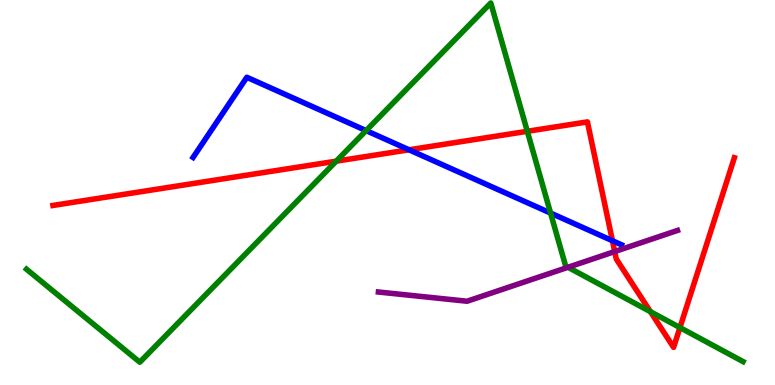[{'lines': ['blue', 'red'], 'intersections': [{'x': 5.28, 'y': 6.11}, {'x': 7.9, 'y': 3.75}]}, {'lines': ['green', 'red'], 'intersections': [{'x': 4.34, 'y': 5.81}, {'x': 6.8, 'y': 6.59}, {'x': 8.39, 'y': 1.9}, {'x': 8.77, 'y': 1.49}]}, {'lines': ['purple', 'red'], 'intersections': [{'x': 7.93, 'y': 3.47}]}, {'lines': ['blue', 'green'], 'intersections': [{'x': 4.72, 'y': 6.61}, {'x': 7.1, 'y': 4.47}]}, {'lines': ['blue', 'purple'], 'intersections': []}, {'lines': ['green', 'purple'], 'intersections': [{'x': 7.33, 'y': 3.06}]}]